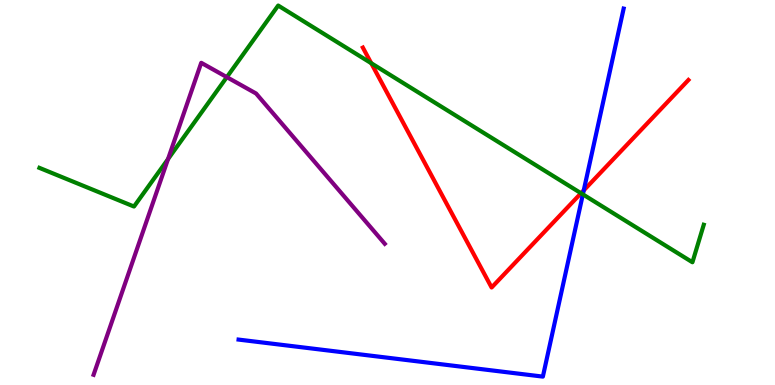[{'lines': ['blue', 'red'], 'intersections': [{'x': 7.53, 'y': 5.06}]}, {'lines': ['green', 'red'], 'intersections': [{'x': 4.79, 'y': 8.36}, {'x': 7.5, 'y': 4.98}]}, {'lines': ['purple', 'red'], 'intersections': []}, {'lines': ['blue', 'green'], 'intersections': [{'x': 7.52, 'y': 4.95}]}, {'lines': ['blue', 'purple'], 'intersections': []}, {'lines': ['green', 'purple'], 'intersections': [{'x': 2.17, 'y': 5.87}, {'x': 2.93, 'y': 8.0}]}]